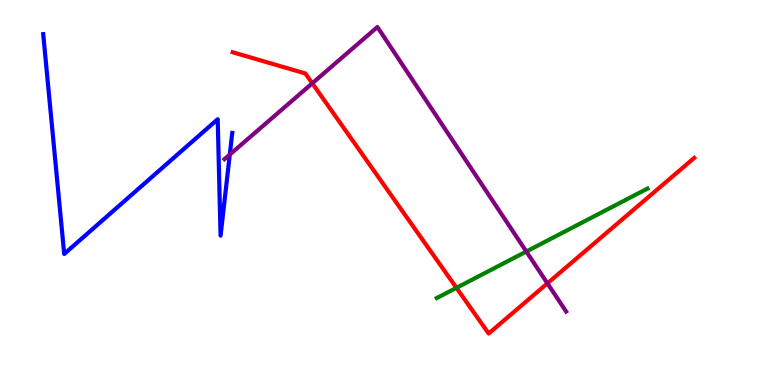[{'lines': ['blue', 'red'], 'intersections': []}, {'lines': ['green', 'red'], 'intersections': [{'x': 5.89, 'y': 2.52}]}, {'lines': ['purple', 'red'], 'intersections': [{'x': 4.03, 'y': 7.84}, {'x': 7.06, 'y': 2.64}]}, {'lines': ['blue', 'green'], 'intersections': []}, {'lines': ['blue', 'purple'], 'intersections': [{'x': 2.97, 'y': 5.98}]}, {'lines': ['green', 'purple'], 'intersections': [{'x': 6.79, 'y': 3.47}]}]